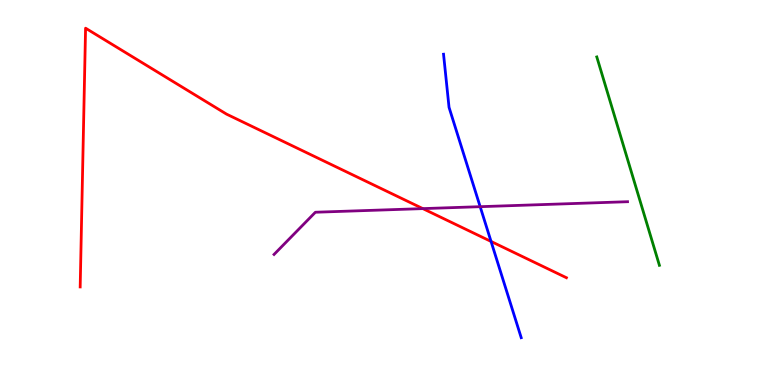[{'lines': ['blue', 'red'], 'intersections': [{'x': 6.34, 'y': 3.73}]}, {'lines': ['green', 'red'], 'intersections': []}, {'lines': ['purple', 'red'], 'intersections': [{'x': 5.46, 'y': 4.58}]}, {'lines': ['blue', 'green'], 'intersections': []}, {'lines': ['blue', 'purple'], 'intersections': [{'x': 6.2, 'y': 4.63}]}, {'lines': ['green', 'purple'], 'intersections': []}]